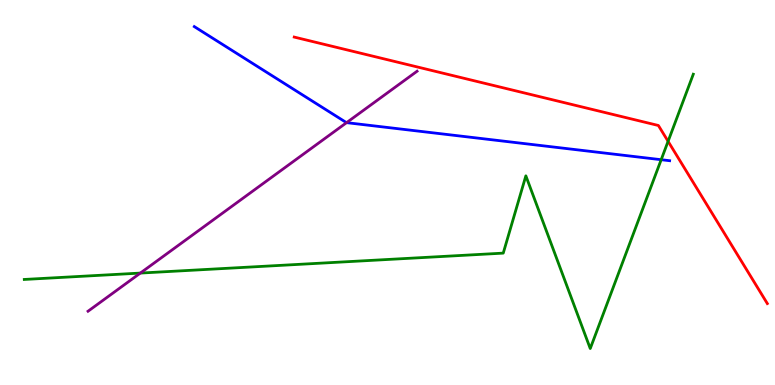[{'lines': ['blue', 'red'], 'intersections': []}, {'lines': ['green', 'red'], 'intersections': [{'x': 8.62, 'y': 6.33}]}, {'lines': ['purple', 'red'], 'intersections': []}, {'lines': ['blue', 'green'], 'intersections': [{'x': 8.53, 'y': 5.85}]}, {'lines': ['blue', 'purple'], 'intersections': [{'x': 4.47, 'y': 6.81}]}, {'lines': ['green', 'purple'], 'intersections': [{'x': 1.81, 'y': 2.91}]}]